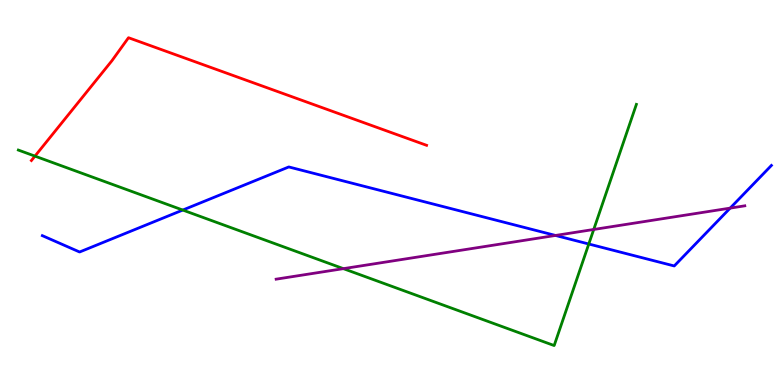[{'lines': ['blue', 'red'], 'intersections': []}, {'lines': ['green', 'red'], 'intersections': [{'x': 0.451, 'y': 5.94}]}, {'lines': ['purple', 'red'], 'intersections': []}, {'lines': ['blue', 'green'], 'intersections': [{'x': 2.36, 'y': 4.54}, {'x': 7.6, 'y': 3.66}]}, {'lines': ['blue', 'purple'], 'intersections': [{'x': 7.17, 'y': 3.88}, {'x': 9.42, 'y': 4.59}]}, {'lines': ['green', 'purple'], 'intersections': [{'x': 4.43, 'y': 3.02}, {'x': 7.66, 'y': 4.04}]}]